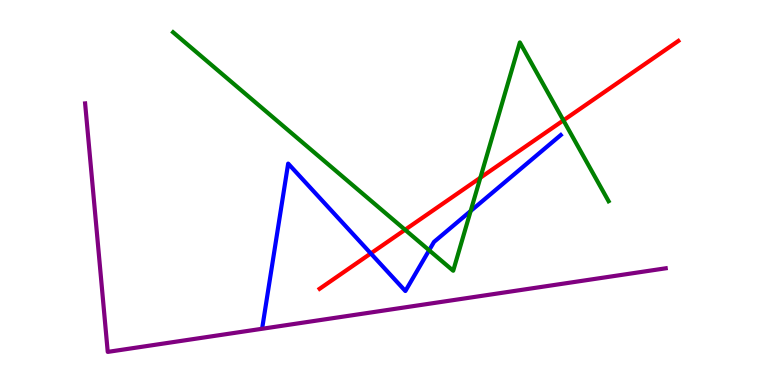[{'lines': ['blue', 'red'], 'intersections': [{'x': 4.78, 'y': 3.42}]}, {'lines': ['green', 'red'], 'intersections': [{'x': 5.23, 'y': 4.03}, {'x': 6.2, 'y': 5.38}, {'x': 7.27, 'y': 6.87}]}, {'lines': ['purple', 'red'], 'intersections': []}, {'lines': ['blue', 'green'], 'intersections': [{'x': 5.54, 'y': 3.5}, {'x': 6.07, 'y': 4.52}]}, {'lines': ['blue', 'purple'], 'intersections': []}, {'lines': ['green', 'purple'], 'intersections': []}]